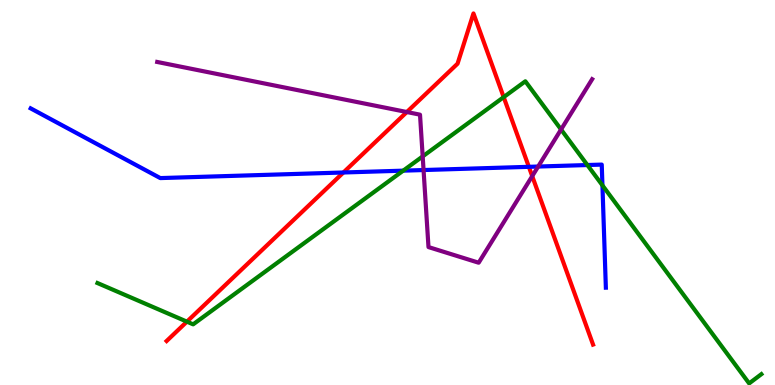[{'lines': ['blue', 'red'], 'intersections': [{'x': 4.43, 'y': 5.52}, {'x': 6.82, 'y': 5.67}]}, {'lines': ['green', 'red'], 'intersections': [{'x': 2.41, 'y': 1.65}, {'x': 6.5, 'y': 7.48}]}, {'lines': ['purple', 'red'], 'intersections': [{'x': 5.25, 'y': 7.09}, {'x': 6.87, 'y': 5.42}]}, {'lines': ['blue', 'green'], 'intersections': [{'x': 5.2, 'y': 5.57}, {'x': 7.58, 'y': 5.71}, {'x': 7.77, 'y': 5.19}]}, {'lines': ['blue', 'purple'], 'intersections': [{'x': 5.47, 'y': 5.58}, {'x': 6.94, 'y': 5.67}]}, {'lines': ['green', 'purple'], 'intersections': [{'x': 5.45, 'y': 5.94}, {'x': 7.24, 'y': 6.64}]}]